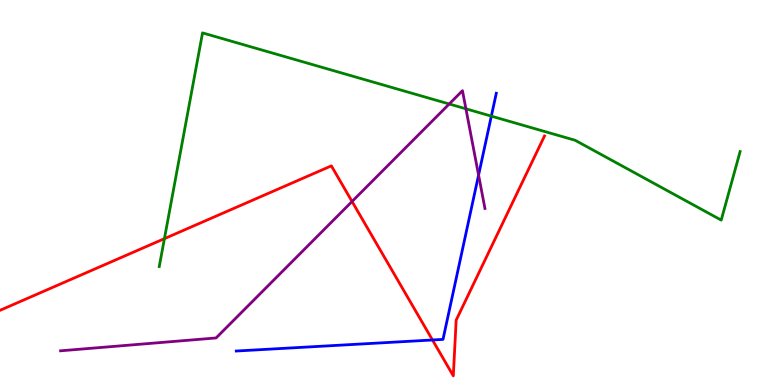[{'lines': ['blue', 'red'], 'intersections': [{'x': 5.58, 'y': 1.17}]}, {'lines': ['green', 'red'], 'intersections': [{'x': 2.12, 'y': 3.8}]}, {'lines': ['purple', 'red'], 'intersections': [{'x': 4.54, 'y': 4.77}]}, {'lines': ['blue', 'green'], 'intersections': [{'x': 6.34, 'y': 6.98}]}, {'lines': ['blue', 'purple'], 'intersections': [{'x': 6.18, 'y': 5.45}]}, {'lines': ['green', 'purple'], 'intersections': [{'x': 5.8, 'y': 7.3}, {'x': 6.01, 'y': 7.17}]}]